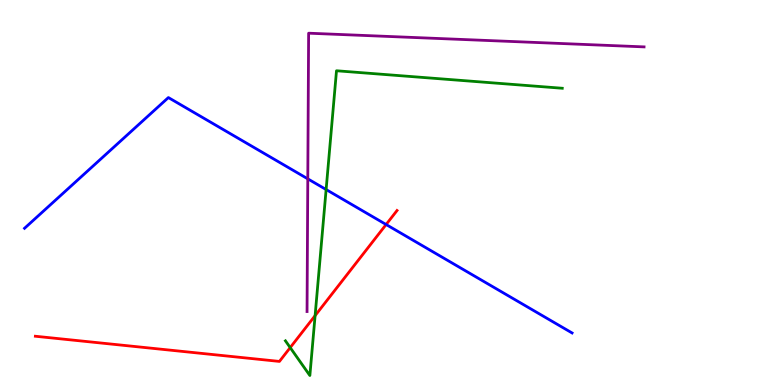[{'lines': ['blue', 'red'], 'intersections': [{'x': 4.98, 'y': 4.17}]}, {'lines': ['green', 'red'], 'intersections': [{'x': 3.74, 'y': 0.972}, {'x': 4.07, 'y': 1.8}]}, {'lines': ['purple', 'red'], 'intersections': []}, {'lines': ['blue', 'green'], 'intersections': [{'x': 4.21, 'y': 5.08}]}, {'lines': ['blue', 'purple'], 'intersections': [{'x': 3.97, 'y': 5.35}]}, {'lines': ['green', 'purple'], 'intersections': []}]